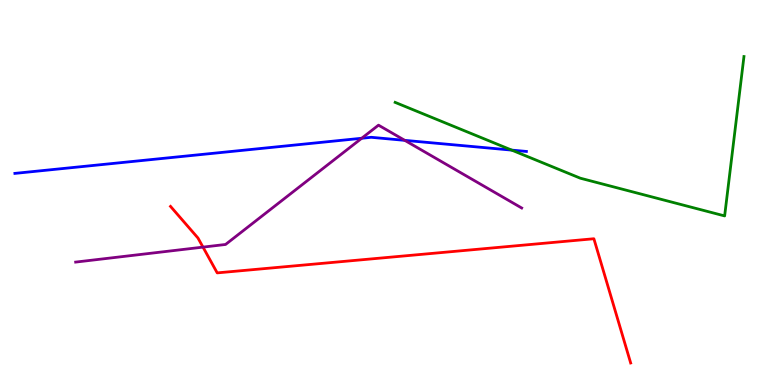[{'lines': ['blue', 'red'], 'intersections': []}, {'lines': ['green', 'red'], 'intersections': []}, {'lines': ['purple', 'red'], 'intersections': [{'x': 2.62, 'y': 3.58}]}, {'lines': ['blue', 'green'], 'intersections': [{'x': 6.6, 'y': 6.1}]}, {'lines': ['blue', 'purple'], 'intersections': [{'x': 4.67, 'y': 6.41}, {'x': 5.22, 'y': 6.35}]}, {'lines': ['green', 'purple'], 'intersections': []}]